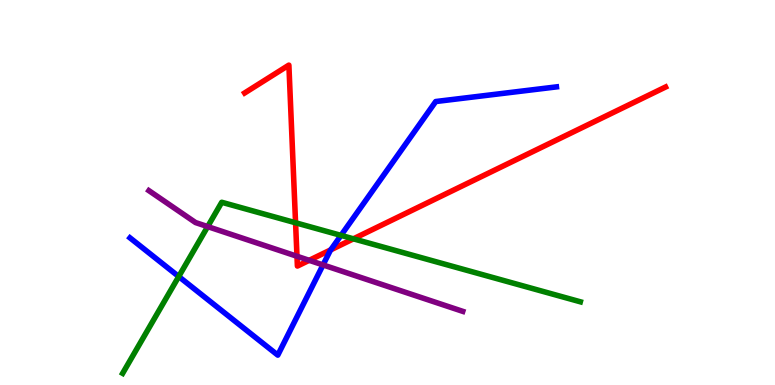[{'lines': ['blue', 'red'], 'intersections': [{'x': 4.27, 'y': 3.51}]}, {'lines': ['green', 'red'], 'intersections': [{'x': 3.81, 'y': 4.21}, {'x': 4.56, 'y': 3.8}]}, {'lines': ['purple', 'red'], 'intersections': [{'x': 3.83, 'y': 3.34}, {'x': 3.99, 'y': 3.24}]}, {'lines': ['blue', 'green'], 'intersections': [{'x': 2.31, 'y': 2.82}, {'x': 4.4, 'y': 3.89}]}, {'lines': ['blue', 'purple'], 'intersections': [{'x': 4.17, 'y': 3.12}]}, {'lines': ['green', 'purple'], 'intersections': [{'x': 2.68, 'y': 4.11}]}]